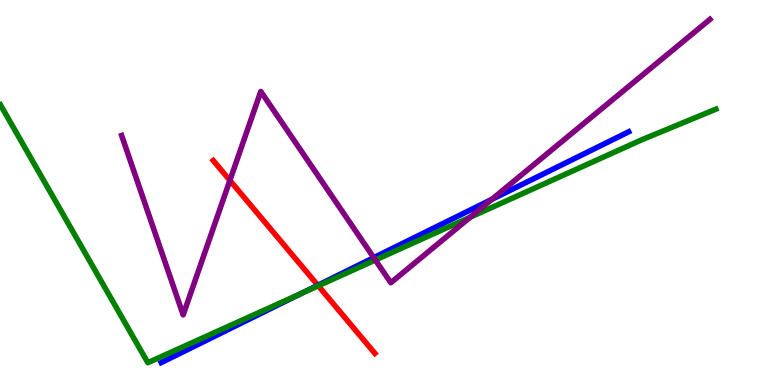[{'lines': ['blue', 'red'], 'intersections': [{'x': 4.1, 'y': 2.59}]}, {'lines': ['green', 'red'], 'intersections': [{'x': 4.11, 'y': 2.58}]}, {'lines': ['purple', 'red'], 'intersections': [{'x': 2.97, 'y': 5.31}]}, {'lines': ['blue', 'green'], 'intersections': [{'x': 3.89, 'y': 2.38}]}, {'lines': ['blue', 'purple'], 'intersections': [{'x': 4.82, 'y': 3.31}, {'x': 6.35, 'y': 4.82}]}, {'lines': ['green', 'purple'], 'intersections': [{'x': 4.84, 'y': 3.25}, {'x': 6.07, 'y': 4.36}]}]